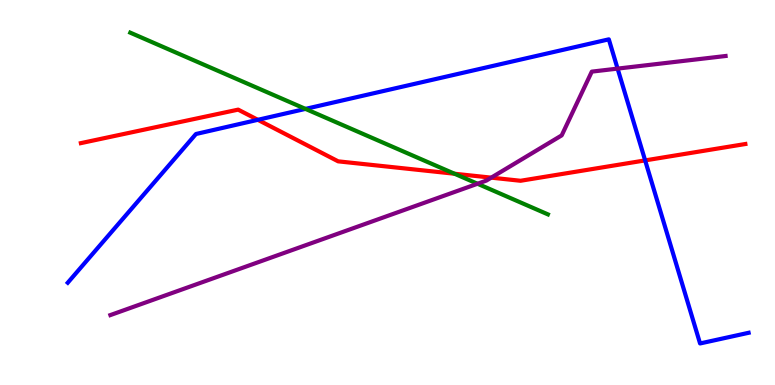[{'lines': ['blue', 'red'], 'intersections': [{'x': 3.33, 'y': 6.89}, {'x': 8.32, 'y': 5.83}]}, {'lines': ['green', 'red'], 'intersections': [{'x': 5.86, 'y': 5.49}]}, {'lines': ['purple', 'red'], 'intersections': [{'x': 6.34, 'y': 5.39}]}, {'lines': ['blue', 'green'], 'intersections': [{'x': 3.94, 'y': 7.17}]}, {'lines': ['blue', 'purple'], 'intersections': [{'x': 7.97, 'y': 8.22}]}, {'lines': ['green', 'purple'], 'intersections': [{'x': 6.16, 'y': 5.23}]}]